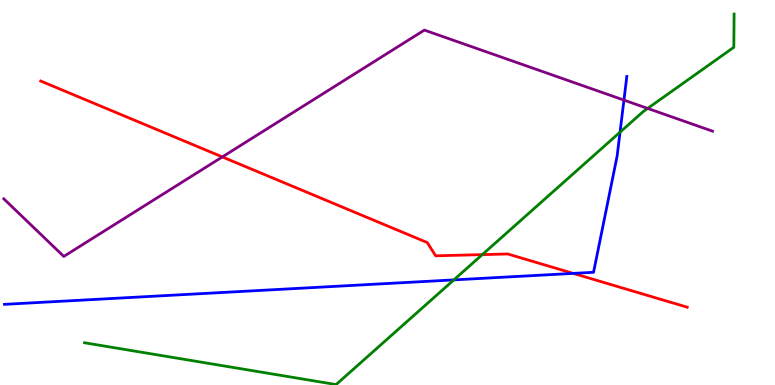[{'lines': ['blue', 'red'], 'intersections': [{'x': 7.4, 'y': 2.9}]}, {'lines': ['green', 'red'], 'intersections': [{'x': 6.22, 'y': 3.39}]}, {'lines': ['purple', 'red'], 'intersections': [{'x': 2.87, 'y': 5.92}]}, {'lines': ['blue', 'green'], 'intersections': [{'x': 5.86, 'y': 2.73}, {'x': 8.0, 'y': 6.57}]}, {'lines': ['blue', 'purple'], 'intersections': [{'x': 8.05, 'y': 7.4}]}, {'lines': ['green', 'purple'], 'intersections': [{'x': 8.36, 'y': 7.18}]}]